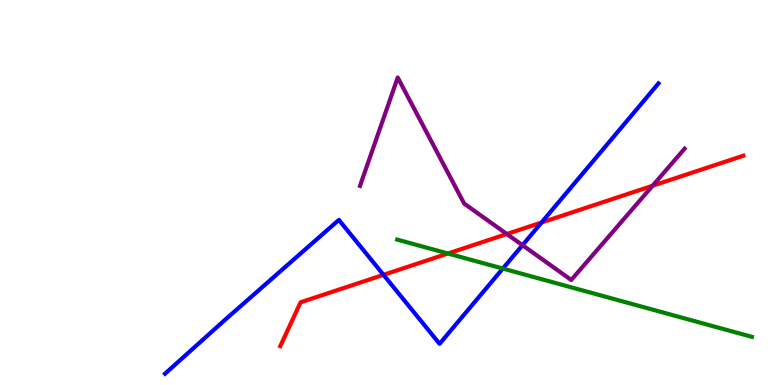[{'lines': ['blue', 'red'], 'intersections': [{'x': 4.95, 'y': 2.86}, {'x': 6.99, 'y': 4.22}]}, {'lines': ['green', 'red'], 'intersections': [{'x': 5.78, 'y': 3.42}]}, {'lines': ['purple', 'red'], 'intersections': [{'x': 6.54, 'y': 3.92}, {'x': 8.42, 'y': 5.18}]}, {'lines': ['blue', 'green'], 'intersections': [{'x': 6.49, 'y': 3.02}]}, {'lines': ['blue', 'purple'], 'intersections': [{'x': 6.74, 'y': 3.63}]}, {'lines': ['green', 'purple'], 'intersections': []}]